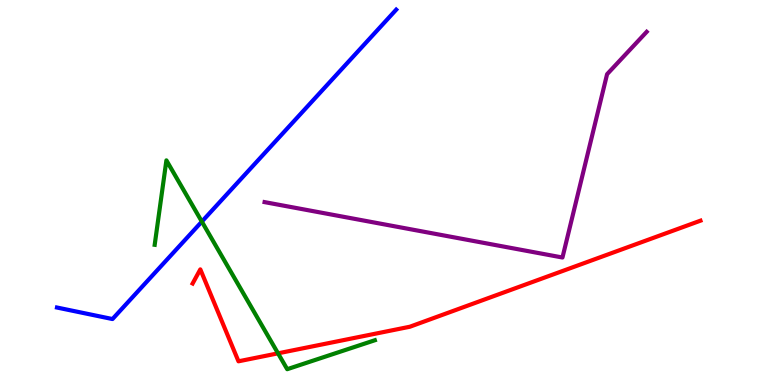[{'lines': ['blue', 'red'], 'intersections': []}, {'lines': ['green', 'red'], 'intersections': [{'x': 3.59, 'y': 0.823}]}, {'lines': ['purple', 'red'], 'intersections': []}, {'lines': ['blue', 'green'], 'intersections': [{'x': 2.6, 'y': 4.24}]}, {'lines': ['blue', 'purple'], 'intersections': []}, {'lines': ['green', 'purple'], 'intersections': []}]